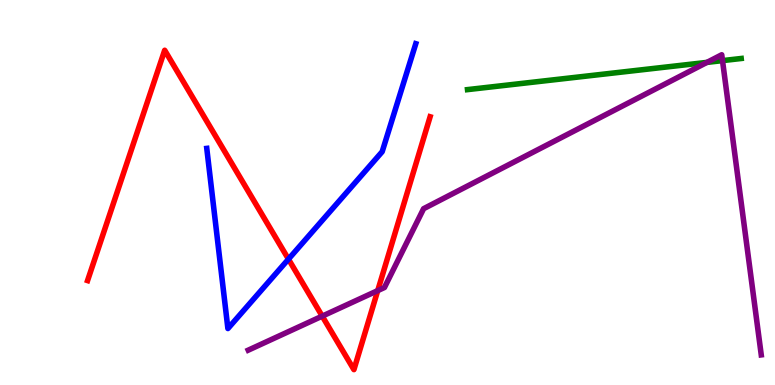[{'lines': ['blue', 'red'], 'intersections': [{'x': 3.72, 'y': 3.27}]}, {'lines': ['green', 'red'], 'intersections': []}, {'lines': ['purple', 'red'], 'intersections': [{'x': 4.16, 'y': 1.79}, {'x': 4.87, 'y': 2.45}]}, {'lines': ['blue', 'green'], 'intersections': []}, {'lines': ['blue', 'purple'], 'intersections': []}, {'lines': ['green', 'purple'], 'intersections': [{'x': 9.12, 'y': 8.38}, {'x': 9.32, 'y': 8.43}]}]